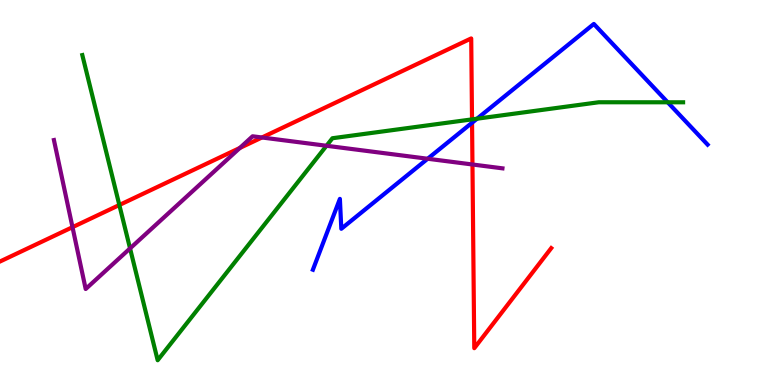[{'lines': ['blue', 'red'], 'intersections': [{'x': 6.09, 'y': 6.81}]}, {'lines': ['green', 'red'], 'intersections': [{'x': 1.54, 'y': 4.68}, {'x': 6.09, 'y': 6.9}]}, {'lines': ['purple', 'red'], 'intersections': [{'x': 0.936, 'y': 4.1}, {'x': 3.09, 'y': 6.16}, {'x': 3.38, 'y': 6.43}, {'x': 6.1, 'y': 5.73}]}, {'lines': ['blue', 'green'], 'intersections': [{'x': 6.16, 'y': 6.92}, {'x': 8.62, 'y': 7.34}]}, {'lines': ['blue', 'purple'], 'intersections': [{'x': 5.52, 'y': 5.88}]}, {'lines': ['green', 'purple'], 'intersections': [{'x': 1.68, 'y': 3.55}, {'x': 4.21, 'y': 6.21}]}]